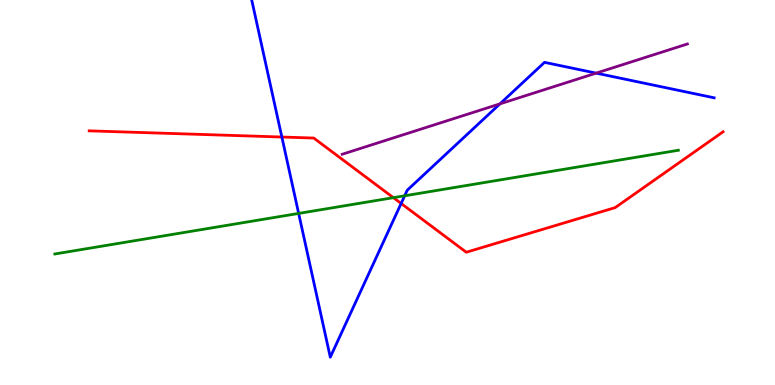[{'lines': ['blue', 'red'], 'intersections': [{'x': 3.64, 'y': 6.44}, {'x': 5.18, 'y': 4.72}]}, {'lines': ['green', 'red'], 'intersections': [{'x': 5.08, 'y': 4.87}]}, {'lines': ['purple', 'red'], 'intersections': []}, {'lines': ['blue', 'green'], 'intersections': [{'x': 3.85, 'y': 4.46}, {'x': 5.22, 'y': 4.91}]}, {'lines': ['blue', 'purple'], 'intersections': [{'x': 6.45, 'y': 7.3}, {'x': 7.69, 'y': 8.1}]}, {'lines': ['green', 'purple'], 'intersections': []}]